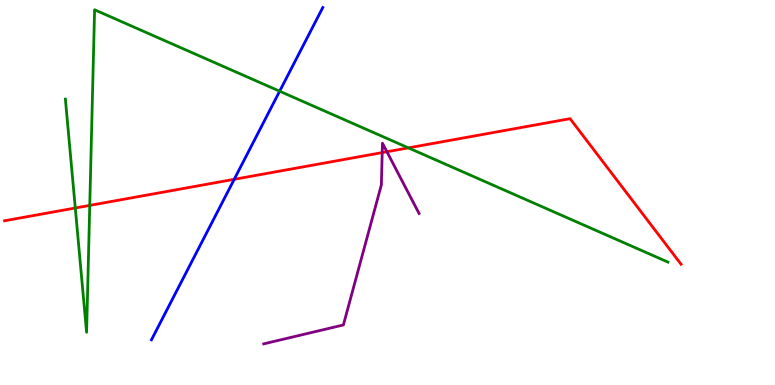[{'lines': ['blue', 'red'], 'intersections': [{'x': 3.02, 'y': 5.34}]}, {'lines': ['green', 'red'], 'intersections': [{'x': 0.971, 'y': 4.6}, {'x': 1.16, 'y': 4.67}, {'x': 5.27, 'y': 6.16}]}, {'lines': ['purple', 'red'], 'intersections': [{'x': 4.93, 'y': 6.04}, {'x': 4.99, 'y': 6.06}]}, {'lines': ['blue', 'green'], 'intersections': [{'x': 3.61, 'y': 7.63}]}, {'lines': ['blue', 'purple'], 'intersections': []}, {'lines': ['green', 'purple'], 'intersections': []}]